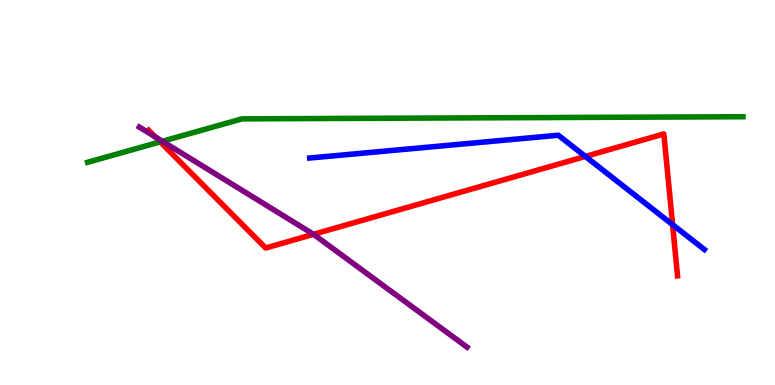[{'lines': ['blue', 'red'], 'intersections': [{'x': 7.55, 'y': 5.94}, {'x': 8.68, 'y': 4.17}]}, {'lines': ['green', 'red'], 'intersections': [{'x': 2.07, 'y': 6.31}]}, {'lines': ['purple', 'red'], 'intersections': [{'x': 2.0, 'y': 6.45}, {'x': 4.05, 'y': 3.91}]}, {'lines': ['blue', 'green'], 'intersections': []}, {'lines': ['blue', 'purple'], 'intersections': []}, {'lines': ['green', 'purple'], 'intersections': [{'x': 2.1, 'y': 6.33}]}]